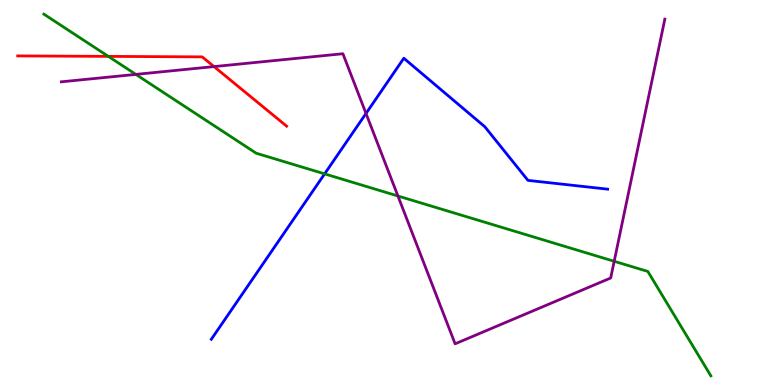[{'lines': ['blue', 'red'], 'intersections': []}, {'lines': ['green', 'red'], 'intersections': [{'x': 1.4, 'y': 8.54}]}, {'lines': ['purple', 'red'], 'intersections': [{'x': 2.76, 'y': 8.27}]}, {'lines': ['blue', 'green'], 'intersections': [{'x': 4.19, 'y': 5.48}]}, {'lines': ['blue', 'purple'], 'intersections': [{'x': 4.72, 'y': 7.05}]}, {'lines': ['green', 'purple'], 'intersections': [{'x': 1.75, 'y': 8.07}, {'x': 5.13, 'y': 4.91}, {'x': 7.93, 'y': 3.21}]}]